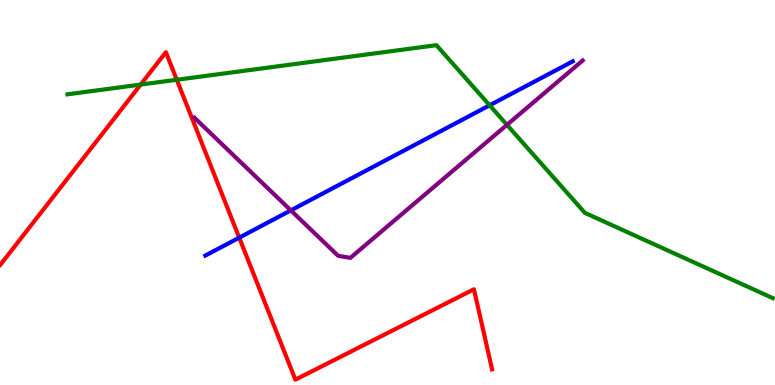[{'lines': ['blue', 'red'], 'intersections': [{'x': 3.09, 'y': 3.83}]}, {'lines': ['green', 'red'], 'intersections': [{'x': 1.81, 'y': 7.8}, {'x': 2.28, 'y': 7.93}]}, {'lines': ['purple', 'red'], 'intersections': []}, {'lines': ['blue', 'green'], 'intersections': [{'x': 6.32, 'y': 7.26}]}, {'lines': ['blue', 'purple'], 'intersections': [{'x': 3.75, 'y': 4.54}]}, {'lines': ['green', 'purple'], 'intersections': [{'x': 6.54, 'y': 6.76}]}]